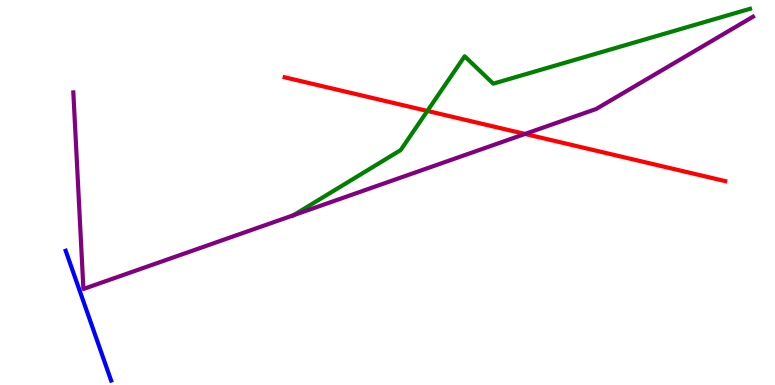[{'lines': ['blue', 'red'], 'intersections': []}, {'lines': ['green', 'red'], 'intersections': [{'x': 5.51, 'y': 7.12}]}, {'lines': ['purple', 'red'], 'intersections': [{'x': 6.77, 'y': 6.52}]}, {'lines': ['blue', 'green'], 'intersections': []}, {'lines': ['blue', 'purple'], 'intersections': []}, {'lines': ['green', 'purple'], 'intersections': [{'x': 3.79, 'y': 4.41}]}]